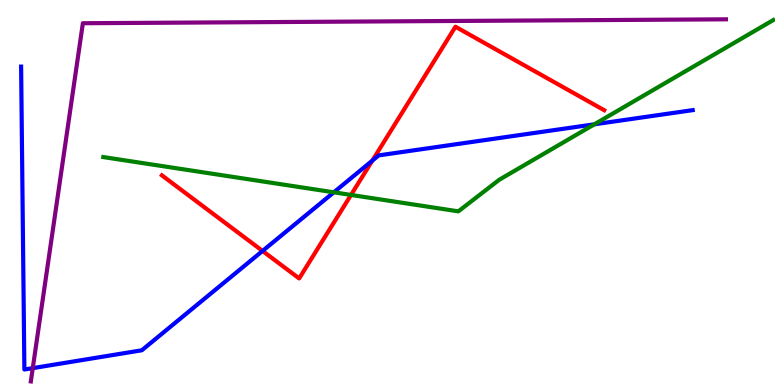[{'lines': ['blue', 'red'], 'intersections': [{'x': 3.39, 'y': 3.48}, {'x': 4.8, 'y': 5.83}]}, {'lines': ['green', 'red'], 'intersections': [{'x': 4.53, 'y': 4.94}]}, {'lines': ['purple', 'red'], 'intersections': []}, {'lines': ['blue', 'green'], 'intersections': [{'x': 4.31, 'y': 5.0}, {'x': 7.67, 'y': 6.77}]}, {'lines': ['blue', 'purple'], 'intersections': [{'x': 0.423, 'y': 0.438}]}, {'lines': ['green', 'purple'], 'intersections': []}]